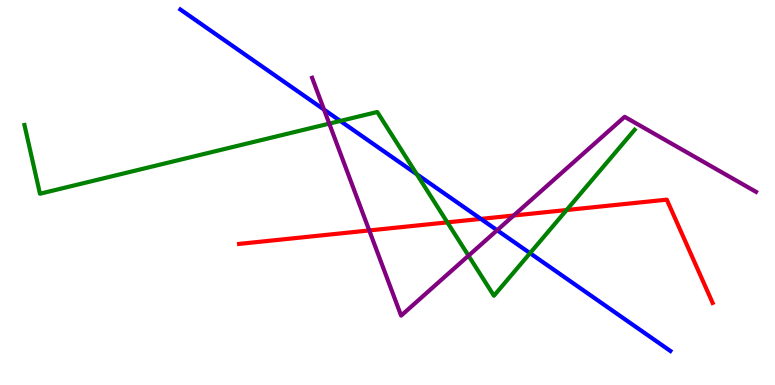[{'lines': ['blue', 'red'], 'intersections': [{'x': 6.2, 'y': 4.31}]}, {'lines': ['green', 'red'], 'intersections': [{'x': 5.77, 'y': 4.22}, {'x': 7.31, 'y': 4.54}]}, {'lines': ['purple', 'red'], 'intersections': [{'x': 4.76, 'y': 4.01}, {'x': 6.63, 'y': 4.4}]}, {'lines': ['blue', 'green'], 'intersections': [{'x': 4.39, 'y': 6.86}, {'x': 5.38, 'y': 5.47}, {'x': 6.84, 'y': 3.42}]}, {'lines': ['blue', 'purple'], 'intersections': [{'x': 4.18, 'y': 7.15}, {'x': 6.41, 'y': 4.02}]}, {'lines': ['green', 'purple'], 'intersections': [{'x': 4.25, 'y': 6.79}, {'x': 6.05, 'y': 3.36}]}]